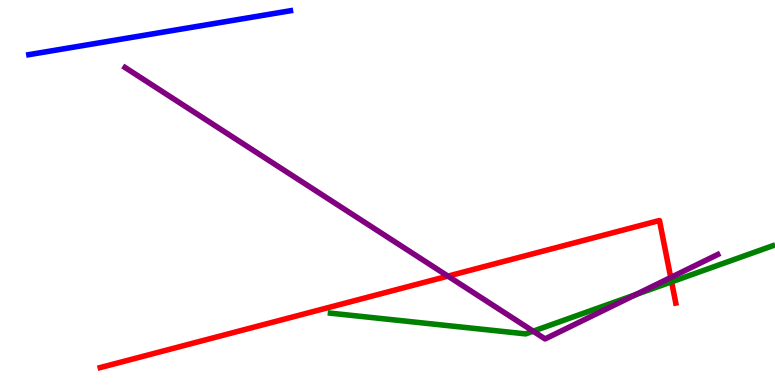[{'lines': ['blue', 'red'], 'intersections': []}, {'lines': ['green', 'red'], 'intersections': [{'x': 8.67, 'y': 2.68}]}, {'lines': ['purple', 'red'], 'intersections': [{'x': 5.78, 'y': 2.83}, {'x': 8.65, 'y': 2.79}]}, {'lines': ['blue', 'green'], 'intersections': []}, {'lines': ['blue', 'purple'], 'intersections': []}, {'lines': ['green', 'purple'], 'intersections': [{'x': 6.88, 'y': 1.4}, {'x': 8.2, 'y': 2.35}]}]